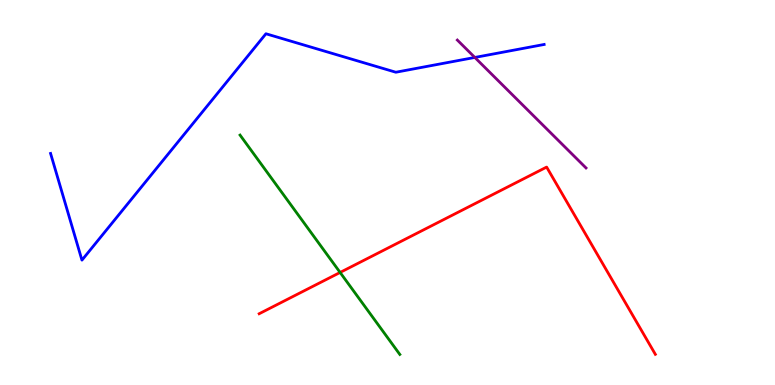[{'lines': ['blue', 'red'], 'intersections': []}, {'lines': ['green', 'red'], 'intersections': [{'x': 4.39, 'y': 2.92}]}, {'lines': ['purple', 'red'], 'intersections': []}, {'lines': ['blue', 'green'], 'intersections': []}, {'lines': ['blue', 'purple'], 'intersections': [{'x': 6.13, 'y': 8.51}]}, {'lines': ['green', 'purple'], 'intersections': []}]